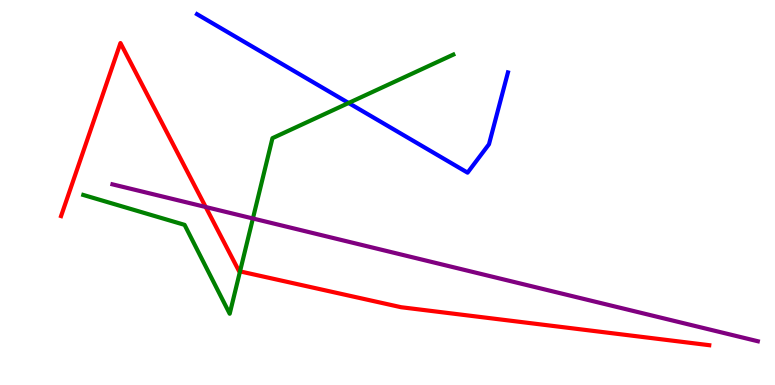[{'lines': ['blue', 'red'], 'intersections': []}, {'lines': ['green', 'red'], 'intersections': [{'x': 3.1, 'y': 2.95}]}, {'lines': ['purple', 'red'], 'intersections': [{'x': 2.65, 'y': 4.62}]}, {'lines': ['blue', 'green'], 'intersections': [{'x': 4.5, 'y': 7.33}]}, {'lines': ['blue', 'purple'], 'intersections': []}, {'lines': ['green', 'purple'], 'intersections': [{'x': 3.26, 'y': 4.33}]}]